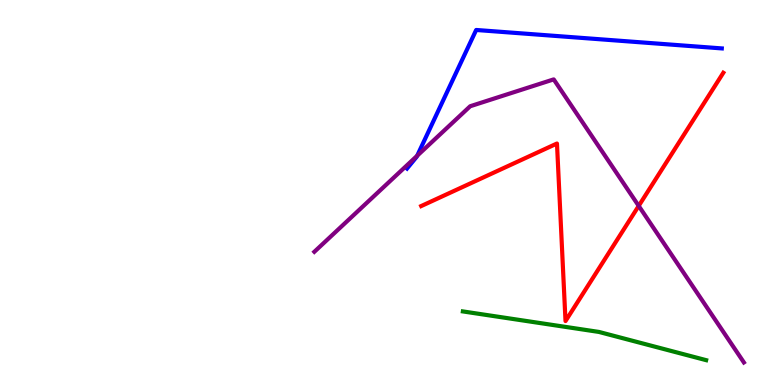[{'lines': ['blue', 'red'], 'intersections': []}, {'lines': ['green', 'red'], 'intersections': []}, {'lines': ['purple', 'red'], 'intersections': [{'x': 8.24, 'y': 4.65}]}, {'lines': ['blue', 'green'], 'intersections': []}, {'lines': ['blue', 'purple'], 'intersections': [{'x': 5.38, 'y': 5.95}]}, {'lines': ['green', 'purple'], 'intersections': []}]